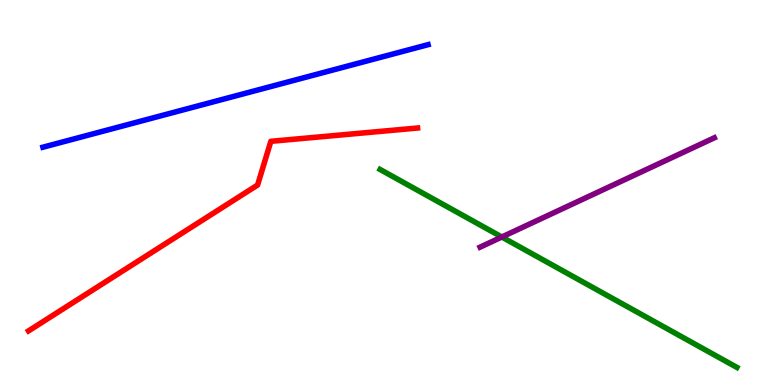[{'lines': ['blue', 'red'], 'intersections': []}, {'lines': ['green', 'red'], 'intersections': []}, {'lines': ['purple', 'red'], 'intersections': []}, {'lines': ['blue', 'green'], 'intersections': []}, {'lines': ['blue', 'purple'], 'intersections': []}, {'lines': ['green', 'purple'], 'intersections': [{'x': 6.48, 'y': 3.84}]}]